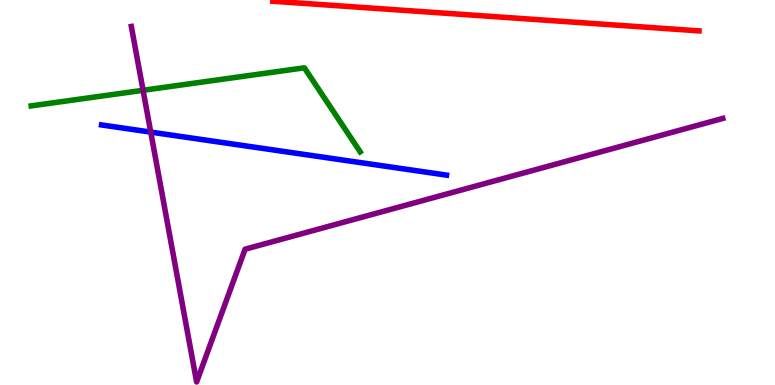[{'lines': ['blue', 'red'], 'intersections': []}, {'lines': ['green', 'red'], 'intersections': []}, {'lines': ['purple', 'red'], 'intersections': []}, {'lines': ['blue', 'green'], 'intersections': []}, {'lines': ['blue', 'purple'], 'intersections': [{'x': 1.95, 'y': 6.57}]}, {'lines': ['green', 'purple'], 'intersections': [{'x': 1.85, 'y': 7.65}]}]